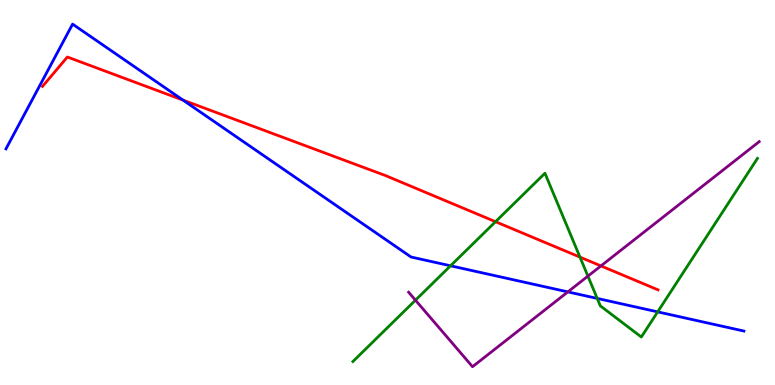[{'lines': ['blue', 'red'], 'intersections': [{'x': 2.36, 'y': 7.4}]}, {'lines': ['green', 'red'], 'intersections': [{'x': 6.39, 'y': 4.24}, {'x': 7.48, 'y': 3.32}]}, {'lines': ['purple', 'red'], 'intersections': [{'x': 7.75, 'y': 3.09}]}, {'lines': ['blue', 'green'], 'intersections': [{'x': 5.81, 'y': 3.1}, {'x': 7.71, 'y': 2.25}, {'x': 8.49, 'y': 1.9}]}, {'lines': ['blue', 'purple'], 'intersections': [{'x': 7.33, 'y': 2.42}]}, {'lines': ['green', 'purple'], 'intersections': [{'x': 5.36, 'y': 2.2}, {'x': 7.59, 'y': 2.83}]}]